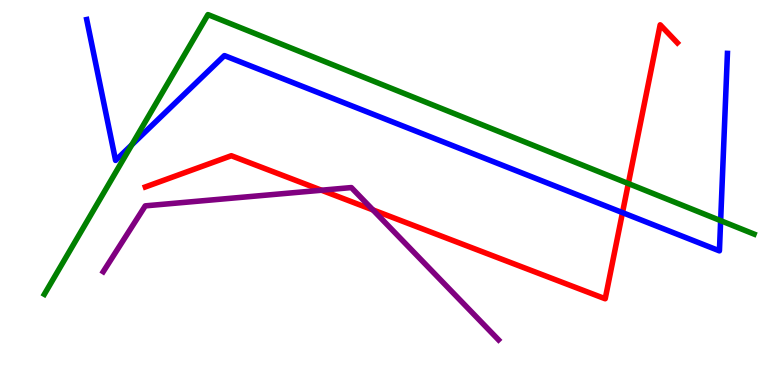[{'lines': ['blue', 'red'], 'intersections': [{'x': 8.03, 'y': 4.48}]}, {'lines': ['green', 'red'], 'intersections': [{'x': 8.11, 'y': 5.23}]}, {'lines': ['purple', 'red'], 'intersections': [{'x': 4.15, 'y': 5.06}, {'x': 4.81, 'y': 4.55}]}, {'lines': ['blue', 'green'], 'intersections': [{'x': 1.7, 'y': 6.24}, {'x': 9.3, 'y': 4.27}]}, {'lines': ['blue', 'purple'], 'intersections': []}, {'lines': ['green', 'purple'], 'intersections': []}]